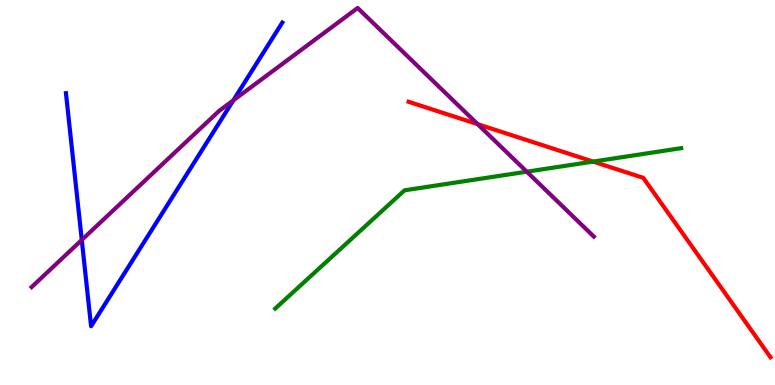[{'lines': ['blue', 'red'], 'intersections': []}, {'lines': ['green', 'red'], 'intersections': [{'x': 7.65, 'y': 5.8}]}, {'lines': ['purple', 'red'], 'intersections': [{'x': 6.16, 'y': 6.77}]}, {'lines': ['blue', 'green'], 'intersections': []}, {'lines': ['blue', 'purple'], 'intersections': [{'x': 1.06, 'y': 3.77}, {'x': 3.01, 'y': 7.39}]}, {'lines': ['green', 'purple'], 'intersections': [{'x': 6.8, 'y': 5.54}]}]